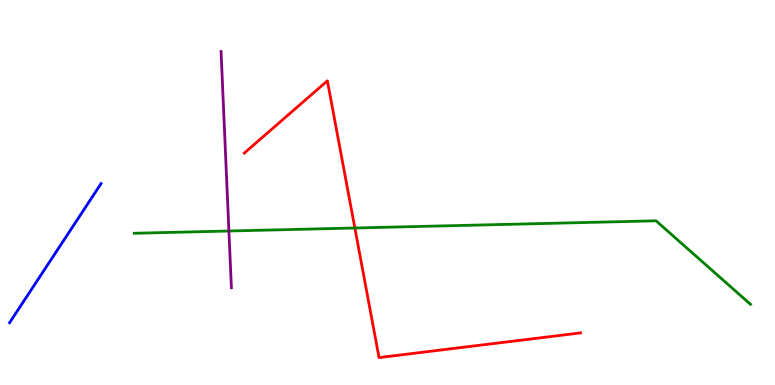[{'lines': ['blue', 'red'], 'intersections': []}, {'lines': ['green', 'red'], 'intersections': [{'x': 4.58, 'y': 4.08}]}, {'lines': ['purple', 'red'], 'intersections': []}, {'lines': ['blue', 'green'], 'intersections': []}, {'lines': ['blue', 'purple'], 'intersections': []}, {'lines': ['green', 'purple'], 'intersections': [{'x': 2.95, 'y': 4.0}]}]